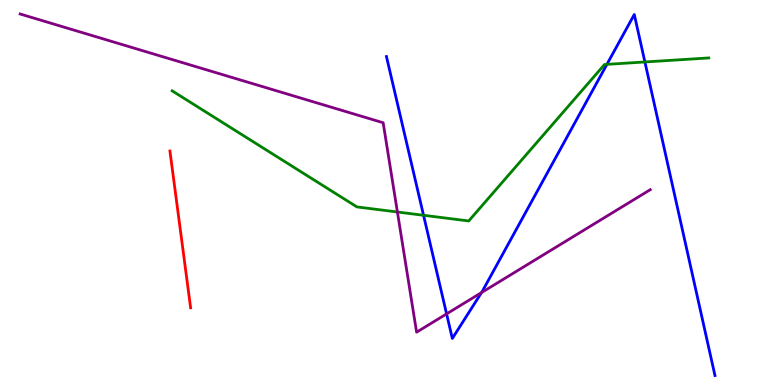[{'lines': ['blue', 'red'], 'intersections': []}, {'lines': ['green', 'red'], 'intersections': []}, {'lines': ['purple', 'red'], 'intersections': []}, {'lines': ['blue', 'green'], 'intersections': [{'x': 5.47, 'y': 4.41}, {'x': 7.83, 'y': 8.33}, {'x': 8.32, 'y': 8.39}]}, {'lines': ['blue', 'purple'], 'intersections': [{'x': 5.76, 'y': 1.85}, {'x': 6.21, 'y': 2.4}]}, {'lines': ['green', 'purple'], 'intersections': [{'x': 5.13, 'y': 4.49}]}]